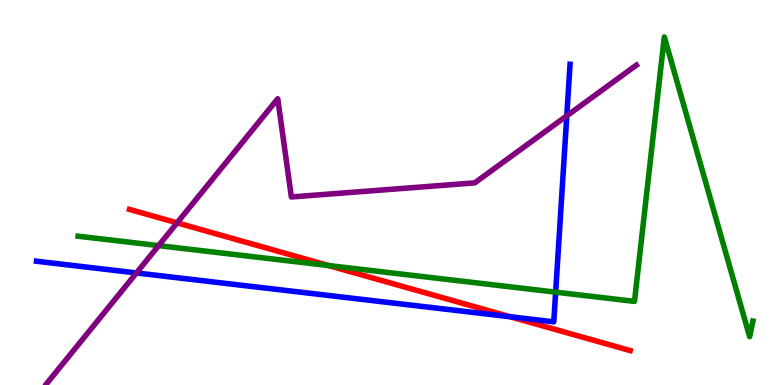[{'lines': ['blue', 'red'], 'intersections': [{'x': 6.58, 'y': 1.77}]}, {'lines': ['green', 'red'], 'intersections': [{'x': 4.24, 'y': 3.1}]}, {'lines': ['purple', 'red'], 'intersections': [{'x': 2.29, 'y': 4.21}]}, {'lines': ['blue', 'green'], 'intersections': [{'x': 7.17, 'y': 2.41}]}, {'lines': ['blue', 'purple'], 'intersections': [{'x': 1.76, 'y': 2.91}, {'x': 7.31, 'y': 6.99}]}, {'lines': ['green', 'purple'], 'intersections': [{'x': 2.05, 'y': 3.62}]}]